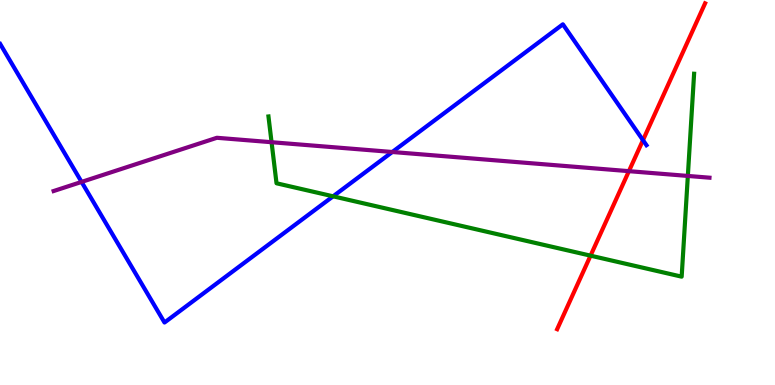[{'lines': ['blue', 'red'], 'intersections': [{'x': 8.3, 'y': 6.36}]}, {'lines': ['green', 'red'], 'intersections': [{'x': 7.62, 'y': 3.36}]}, {'lines': ['purple', 'red'], 'intersections': [{'x': 8.11, 'y': 5.55}]}, {'lines': ['blue', 'green'], 'intersections': [{'x': 4.3, 'y': 4.9}]}, {'lines': ['blue', 'purple'], 'intersections': [{'x': 1.05, 'y': 5.27}, {'x': 5.06, 'y': 6.05}]}, {'lines': ['green', 'purple'], 'intersections': [{'x': 3.5, 'y': 6.31}, {'x': 8.88, 'y': 5.43}]}]